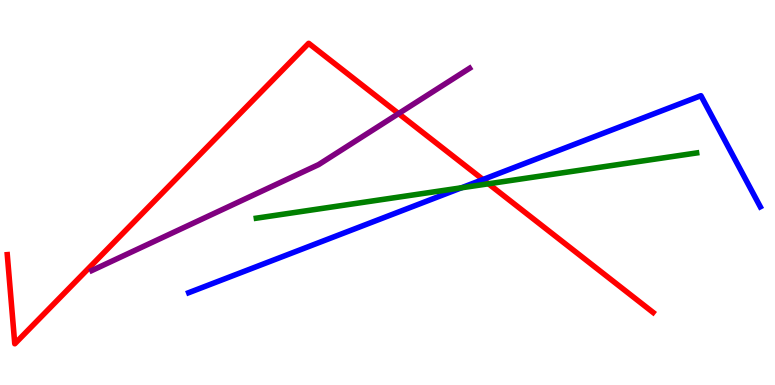[{'lines': ['blue', 'red'], 'intersections': [{'x': 6.23, 'y': 5.34}]}, {'lines': ['green', 'red'], 'intersections': [{'x': 6.3, 'y': 5.23}]}, {'lines': ['purple', 'red'], 'intersections': [{'x': 5.14, 'y': 7.05}]}, {'lines': ['blue', 'green'], 'intersections': [{'x': 5.95, 'y': 5.12}]}, {'lines': ['blue', 'purple'], 'intersections': []}, {'lines': ['green', 'purple'], 'intersections': []}]